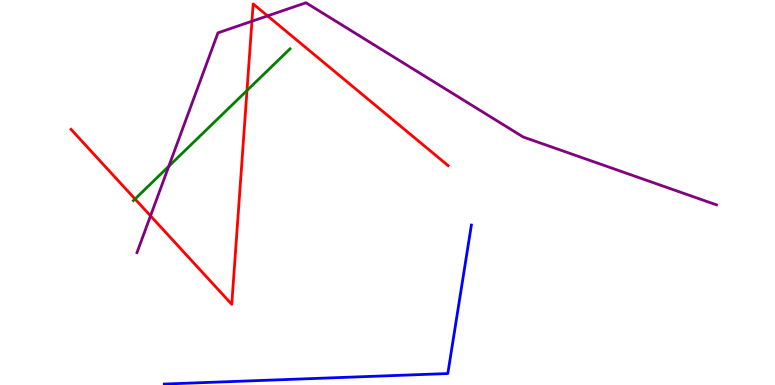[{'lines': ['blue', 'red'], 'intersections': []}, {'lines': ['green', 'red'], 'intersections': [{'x': 1.74, 'y': 4.83}, {'x': 3.19, 'y': 7.65}]}, {'lines': ['purple', 'red'], 'intersections': [{'x': 1.94, 'y': 4.39}, {'x': 3.25, 'y': 9.45}, {'x': 3.45, 'y': 9.59}]}, {'lines': ['blue', 'green'], 'intersections': []}, {'lines': ['blue', 'purple'], 'intersections': []}, {'lines': ['green', 'purple'], 'intersections': [{'x': 2.18, 'y': 5.68}]}]